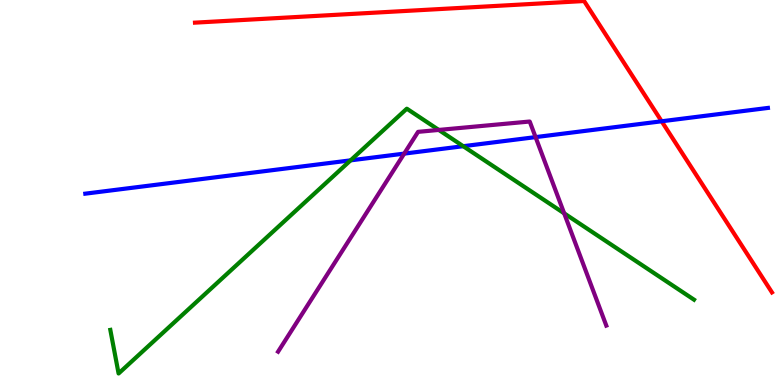[{'lines': ['blue', 'red'], 'intersections': [{'x': 8.54, 'y': 6.85}]}, {'lines': ['green', 'red'], 'intersections': []}, {'lines': ['purple', 'red'], 'intersections': []}, {'lines': ['blue', 'green'], 'intersections': [{'x': 4.52, 'y': 5.84}, {'x': 5.98, 'y': 6.2}]}, {'lines': ['blue', 'purple'], 'intersections': [{'x': 5.22, 'y': 6.01}, {'x': 6.91, 'y': 6.44}]}, {'lines': ['green', 'purple'], 'intersections': [{'x': 5.66, 'y': 6.63}, {'x': 7.28, 'y': 4.46}]}]